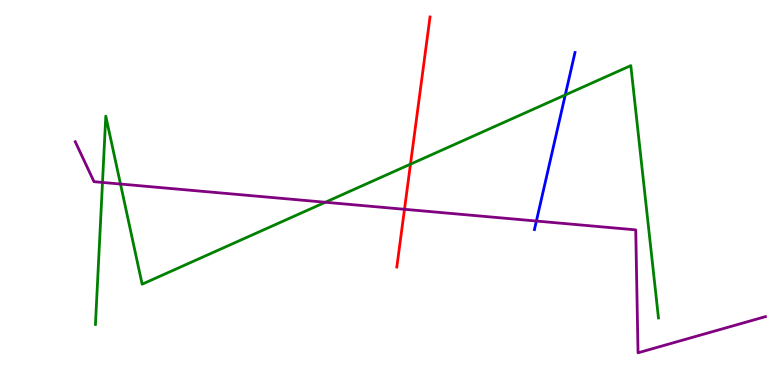[{'lines': ['blue', 'red'], 'intersections': []}, {'lines': ['green', 'red'], 'intersections': [{'x': 5.3, 'y': 5.74}]}, {'lines': ['purple', 'red'], 'intersections': [{'x': 5.22, 'y': 4.56}]}, {'lines': ['blue', 'green'], 'intersections': [{'x': 7.29, 'y': 7.53}]}, {'lines': ['blue', 'purple'], 'intersections': [{'x': 6.92, 'y': 4.26}]}, {'lines': ['green', 'purple'], 'intersections': [{'x': 1.32, 'y': 5.26}, {'x': 1.55, 'y': 5.22}, {'x': 4.2, 'y': 4.75}]}]